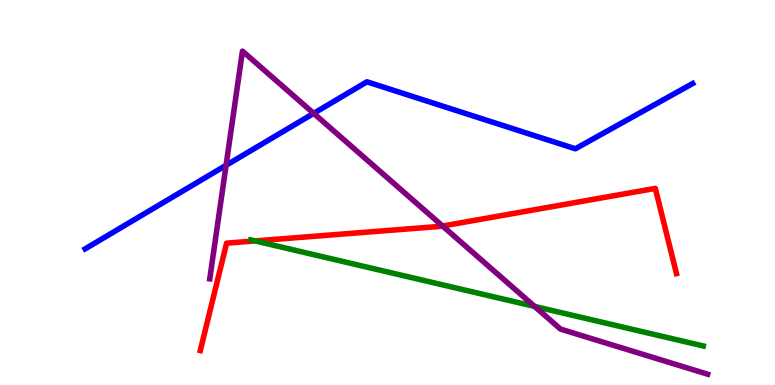[{'lines': ['blue', 'red'], 'intersections': []}, {'lines': ['green', 'red'], 'intersections': [{'x': 3.29, 'y': 3.74}]}, {'lines': ['purple', 'red'], 'intersections': [{'x': 5.71, 'y': 4.13}]}, {'lines': ['blue', 'green'], 'intersections': []}, {'lines': ['blue', 'purple'], 'intersections': [{'x': 2.92, 'y': 5.71}, {'x': 4.05, 'y': 7.06}]}, {'lines': ['green', 'purple'], 'intersections': [{'x': 6.9, 'y': 2.04}]}]